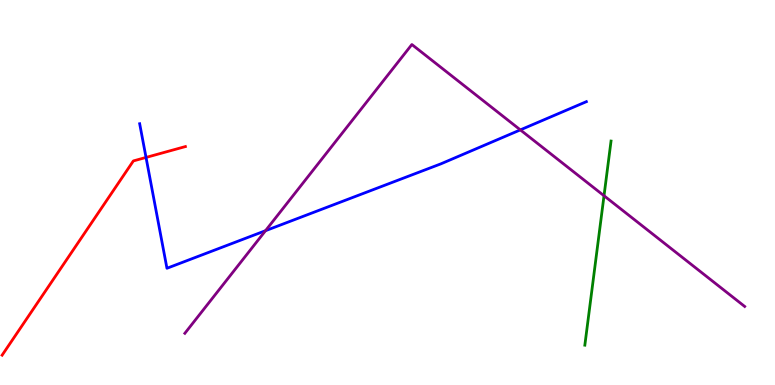[{'lines': ['blue', 'red'], 'intersections': [{'x': 1.88, 'y': 5.91}]}, {'lines': ['green', 'red'], 'intersections': []}, {'lines': ['purple', 'red'], 'intersections': []}, {'lines': ['blue', 'green'], 'intersections': []}, {'lines': ['blue', 'purple'], 'intersections': [{'x': 3.43, 'y': 4.01}, {'x': 6.71, 'y': 6.63}]}, {'lines': ['green', 'purple'], 'intersections': [{'x': 7.79, 'y': 4.92}]}]